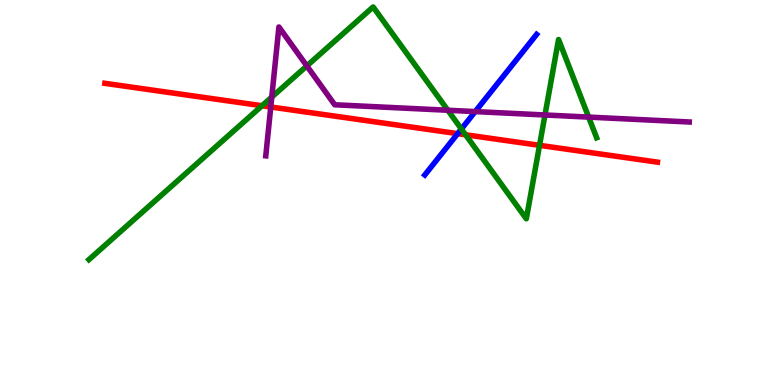[{'lines': ['blue', 'red'], 'intersections': [{'x': 5.91, 'y': 6.53}]}, {'lines': ['green', 'red'], 'intersections': [{'x': 3.38, 'y': 7.25}, {'x': 6.01, 'y': 6.5}, {'x': 6.96, 'y': 6.23}]}, {'lines': ['purple', 'red'], 'intersections': [{'x': 3.49, 'y': 7.22}]}, {'lines': ['blue', 'green'], 'intersections': [{'x': 5.95, 'y': 6.65}]}, {'lines': ['blue', 'purple'], 'intersections': [{'x': 6.13, 'y': 7.1}]}, {'lines': ['green', 'purple'], 'intersections': [{'x': 3.51, 'y': 7.48}, {'x': 3.96, 'y': 8.29}, {'x': 5.78, 'y': 7.14}, {'x': 7.03, 'y': 7.01}, {'x': 7.6, 'y': 6.96}]}]